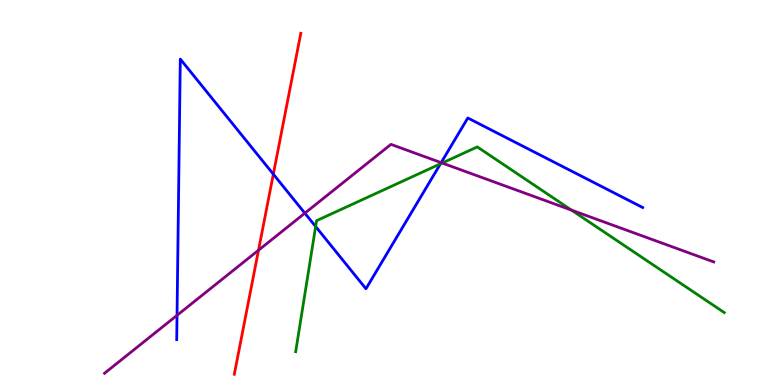[{'lines': ['blue', 'red'], 'intersections': [{'x': 3.53, 'y': 5.48}]}, {'lines': ['green', 'red'], 'intersections': []}, {'lines': ['purple', 'red'], 'intersections': [{'x': 3.34, 'y': 3.5}]}, {'lines': ['blue', 'green'], 'intersections': [{'x': 4.07, 'y': 4.12}, {'x': 5.68, 'y': 5.75}]}, {'lines': ['blue', 'purple'], 'intersections': [{'x': 2.28, 'y': 1.81}, {'x': 3.93, 'y': 4.46}, {'x': 5.69, 'y': 5.78}]}, {'lines': ['green', 'purple'], 'intersections': [{'x': 5.71, 'y': 5.77}, {'x': 7.37, 'y': 4.54}]}]